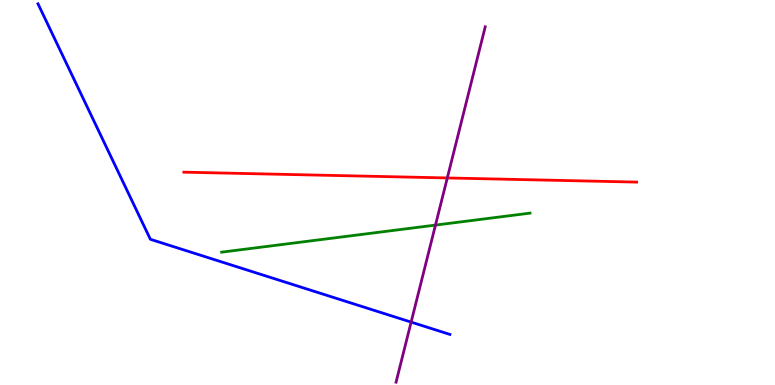[{'lines': ['blue', 'red'], 'intersections': []}, {'lines': ['green', 'red'], 'intersections': []}, {'lines': ['purple', 'red'], 'intersections': [{'x': 5.77, 'y': 5.38}]}, {'lines': ['blue', 'green'], 'intersections': []}, {'lines': ['blue', 'purple'], 'intersections': [{'x': 5.3, 'y': 1.63}]}, {'lines': ['green', 'purple'], 'intersections': [{'x': 5.62, 'y': 4.15}]}]